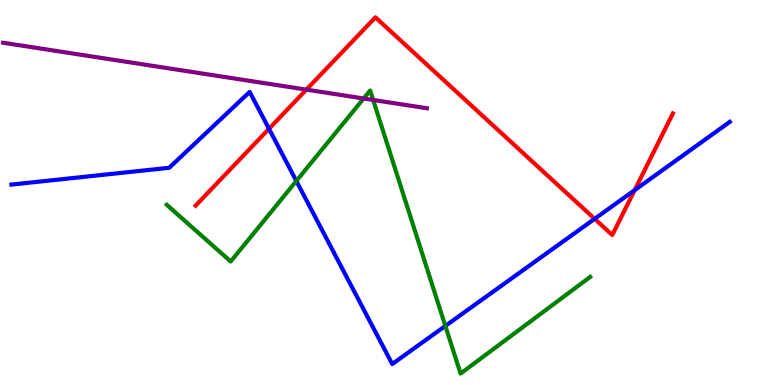[{'lines': ['blue', 'red'], 'intersections': [{'x': 3.47, 'y': 6.66}, {'x': 7.67, 'y': 4.32}, {'x': 8.19, 'y': 5.06}]}, {'lines': ['green', 'red'], 'intersections': []}, {'lines': ['purple', 'red'], 'intersections': [{'x': 3.95, 'y': 7.67}]}, {'lines': ['blue', 'green'], 'intersections': [{'x': 3.82, 'y': 5.3}, {'x': 5.75, 'y': 1.53}]}, {'lines': ['blue', 'purple'], 'intersections': []}, {'lines': ['green', 'purple'], 'intersections': [{'x': 4.69, 'y': 7.44}, {'x': 4.81, 'y': 7.4}]}]